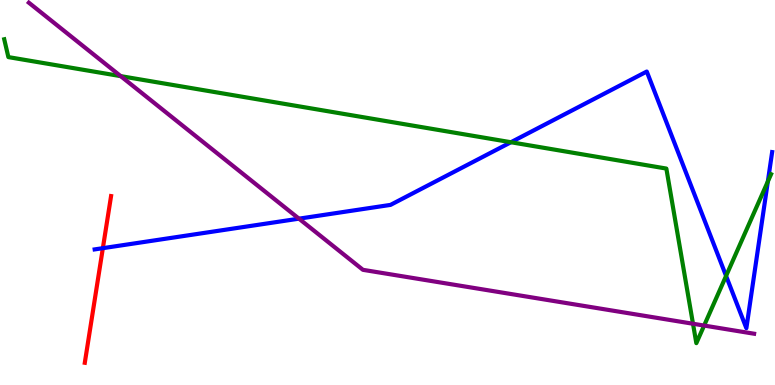[{'lines': ['blue', 'red'], 'intersections': [{'x': 1.33, 'y': 3.55}]}, {'lines': ['green', 'red'], 'intersections': []}, {'lines': ['purple', 'red'], 'intersections': []}, {'lines': ['blue', 'green'], 'intersections': [{'x': 6.59, 'y': 6.31}, {'x': 9.37, 'y': 2.83}, {'x': 9.91, 'y': 5.29}]}, {'lines': ['blue', 'purple'], 'intersections': [{'x': 3.86, 'y': 4.32}]}, {'lines': ['green', 'purple'], 'intersections': [{'x': 1.56, 'y': 8.02}, {'x': 8.94, 'y': 1.59}, {'x': 9.09, 'y': 1.54}]}]